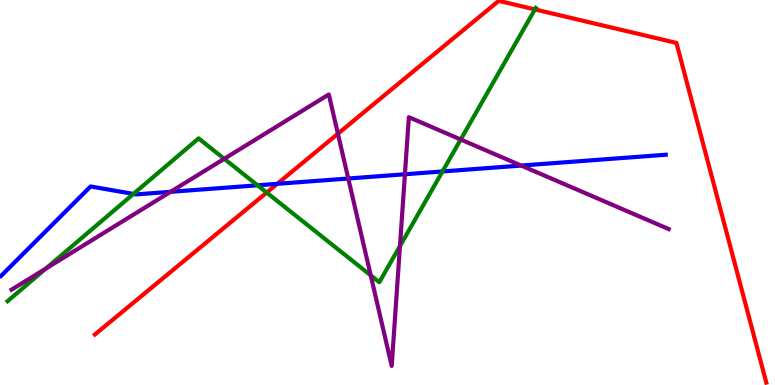[{'lines': ['blue', 'red'], 'intersections': [{'x': 3.58, 'y': 5.23}]}, {'lines': ['green', 'red'], 'intersections': [{'x': 3.44, 'y': 5.0}, {'x': 6.9, 'y': 9.76}]}, {'lines': ['purple', 'red'], 'intersections': [{'x': 4.36, 'y': 6.53}]}, {'lines': ['blue', 'green'], 'intersections': [{'x': 1.72, 'y': 4.96}, {'x': 3.32, 'y': 5.19}, {'x': 5.71, 'y': 5.55}]}, {'lines': ['blue', 'purple'], 'intersections': [{'x': 2.2, 'y': 5.02}, {'x': 4.49, 'y': 5.36}, {'x': 5.22, 'y': 5.47}, {'x': 6.73, 'y': 5.7}]}, {'lines': ['green', 'purple'], 'intersections': [{'x': 0.591, 'y': 3.02}, {'x': 2.89, 'y': 5.88}, {'x': 4.78, 'y': 2.85}, {'x': 5.16, 'y': 3.61}, {'x': 5.94, 'y': 6.38}]}]